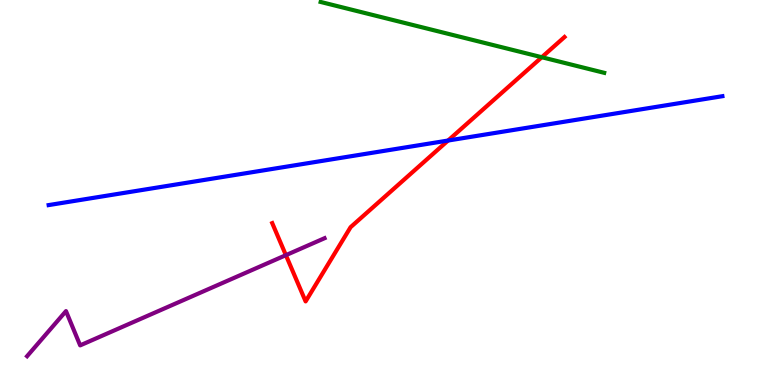[{'lines': ['blue', 'red'], 'intersections': [{'x': 5.78, 'y': 6.35}]}, {'lines': ['green', 'red'], 'intersections': [{'x': 6.99, 'y': 8.51}]}, {'lines': ['purple', 'red'], 'intersections': [{'x': 3.69, 'y': 3.37}]}, {'lines': ['blue', 'green'], 'intersections': []}, {'lines': ['blue', 'purple'], 'intersections': []}, {'lines': ['green', 'purple'], 'intersections': []}]